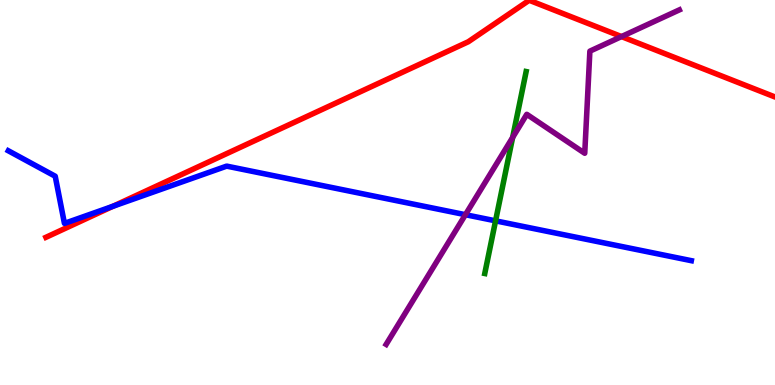[{'lines': ['blue', 'red'], 'intersections': [{'x': 1.46, 'y': 4.64}]}, {'lines': ['green', 'red'], 'intersections': []}, {'lines': ['purple', 'red'], 'intersections': [{'x': 8.02, 'y': 9.05}]}, {'lines': ['blue', 'green'], 'intersections': [{'x': 6.39, 'y': 4.26}]}, {'lines': ['blue', 'purple'], 'intersections': [{'x': 6.01, 'y': 4.42}]}, {'lines': ['green', 'purple'], 'intersections': [{'x': 6.61, 'y': 6.43}]}]